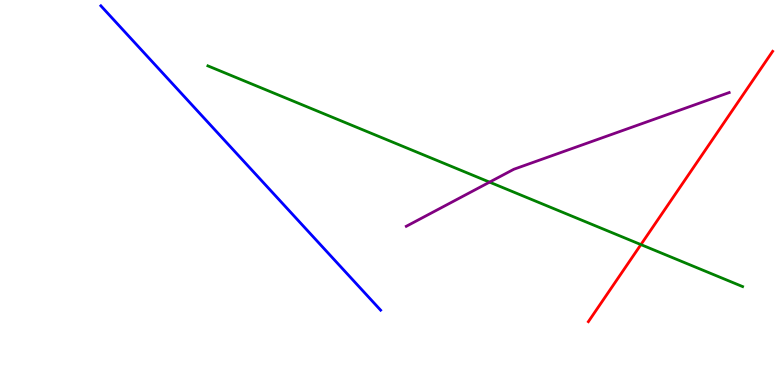[{'lines': ['blue', 'red'], 'intersections': []}, {'lines': ['green', 'red'], 'intersections': [{'x': 8.27, 'y': 3.65}]}, {'lines': ['purple', 'red'], 'intersections': []}, {'lines': ['blue', 'green'], 'intersections': []}, {'lines': ['blue', 'purple'], 'intersections': []}, {'lines': ['green', 'purple'], 'intersections': [{'x': 6.32, 'y': 5.27}]}]